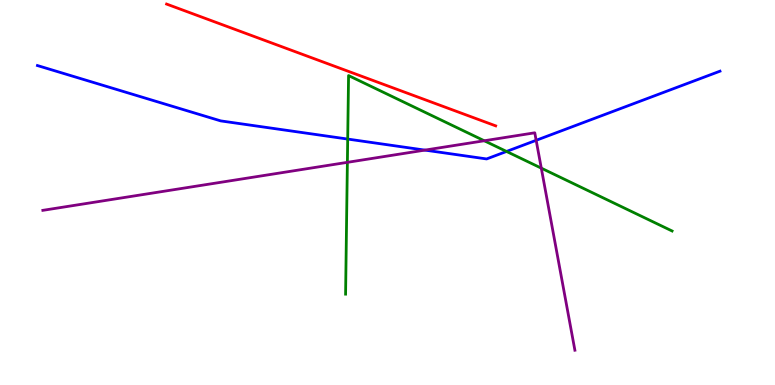[{'lines': ['blue', 'red'], 'intersections': []}, {'lines': ['green', 'red'], 'intersections': []}, {'lines': ['purple', 'red'], 'intersections': []}, {'lines': ['blue', 'green'], 'intersections': [{'x': 4.49, 'y': 6.39}, {'x': 6.54, 'y': 6.07}]}, {'lines': ['blue', 'purple'], 'intersections': [{'x': 5.48, 'y': 6.1}, {'x': 6.92, 'y': 6.36}]}, {'lines': ['green', 'purple'], 'intersections': [{'x': 4.48, 'y': 5.78}, {'x': 6.25, 'y': 6.34}, {'x': 6.98, 'y': 5.63}]}]